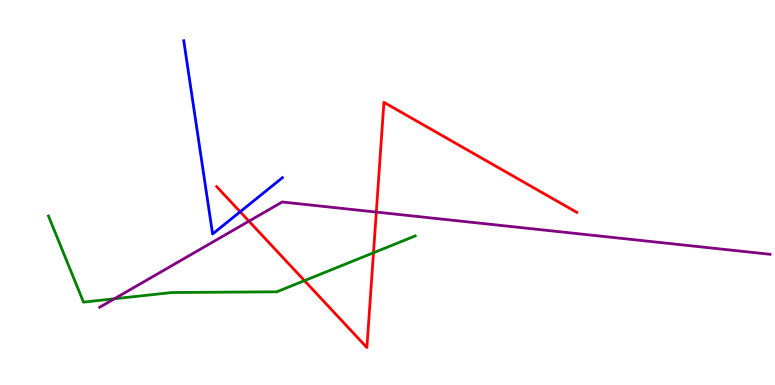[{'lines': ['blue', 'red'], 'intersections': [{'x': 3.1, 'y': 4.5}]}, {'lines': ['green', 'red'], 'intersections': [{'x': 3.93, 'y': 2.71}, {'x': 4.82, 'y': 3.43}]}, {'lines': ['purple', 'red'], 'intersections': [{'x': 3.21, 'y': 4.26}, {'x': 4.86, 'y': 4.49}]}, {'lines': ['blue', 'green'], 'intersections': []}, {'lines': ['blue', 'purple'], 'intersections': []}, {'lines': ['green', 'purple'], 'intersections': [{'x': 1.48, 'y': 2.24}]}]